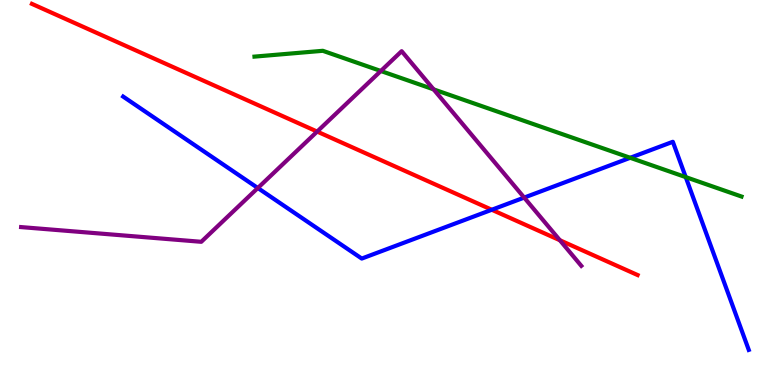[{'lines': ['blue', 'red'], 'intersections': [{'x': 6.35, 'y': 4.55}]}, {'lines': ['green', 'red'], 'intersections': []}, {'lines': ['purple', 'red'], 'intersections': [{'x': 4.09, 'y': 6.58}, {'x': 7.22, 'y': 3.76}]}, {'lines': ['blue', 'green'], 'intersections': [{'x': 8.13, 'y': 5.9}, {'x': 8.85, 'y': 5.4}]}, {'lines': ['blue', 'purple'], 'intersections': [{'x': 3.33, 'y': 5.12}, {'x': 6.76, 'y': 4.87}]}, {'lines': ['green', 'purple'], 'intersections': [{'x': 4.91, 'y': 8.16}, {'x': 5.59, 'y': 7.68}]}]